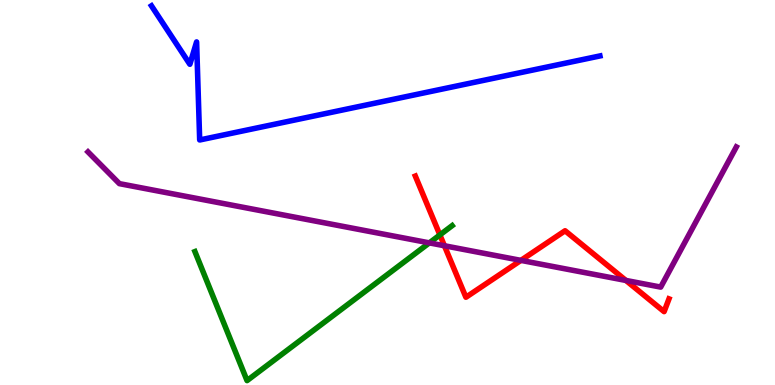[{'lines': ['blue', 'red'], 'intersections': []}, {'lines': ['green', 'red'], 'intersections': [{'x': 5.68, 'y': 3.9}]}, {'lines': ['purple', 'red'], 'intersections': [{'x': 5.73, 'y': 3.62}, {'x': 6.72, 'y': 3.24}, {'x': 8.08, 'y': 2.72}]}, {'lines': ['blue', 'green'], 'intersections': []}, {'lines': ['blue', 'purple'], 'intersections': []}, {'lines': ['green', 'purple'], 'intersections': [{'x': 5.54, 'y': 3.69}]}]